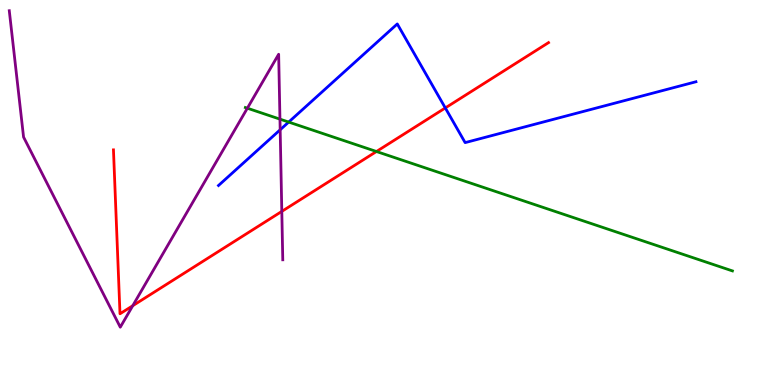[{'lines': ['blue', 'red'], 'intersections': [{'x': 5.75, 'y': 7.2}]}, {'lines': ['green', 'red'], 'intersections': [{'x': 4.86, 'y': 6.06}]}, {'lines': ['purple', 'red'], 'intersections': [{'x': 1.71, 'y': 2.06}, {'x': 3.64, 'y': 4.51}]}, {'lines': ['blue', 'green'], 'intersections': [{'x': 3.73, 'y': 6.83}]}, {'lines': ['blue', 'purple'], 'intersections': [{'x': 3.62, 'y': 6.63}]}, {'lines': ['green', 'purple'], 'intersections': [{'x': 3.19, 'y': 7.19}, {'x': 3.61, 'y': 6.91}]}]